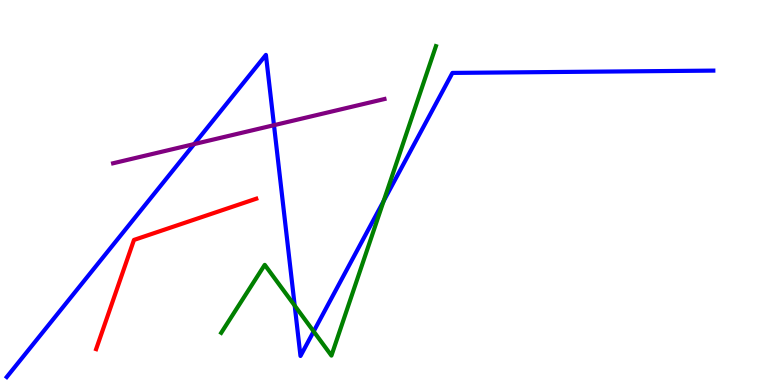[{'lines': ['blue', 'red'], 'intersections': []}, {'lines': ['green', 'red'], 'intersections': []}, {'lines': ['purple', 'red'], 'intersections': []}, {'lines': ['blue', 'green'], 'intersections': [{'x': 3.8, 'y': 2.06}, {'x': 4.05, 'y': 1.39}, {'x': 4.95, 'y': 4.78}]}, {'lines': ['blue', 'purple'], 'intersections': [{'x': 2.51, 'y': 6.26}, {'x': 3.54, 'y': 6.75}]}, {'lines': ['green', 'purple'], 'intersections': []}]